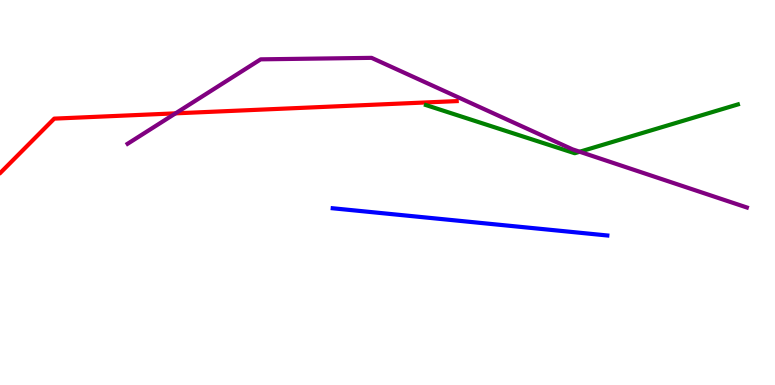[{'lines': ['blue', 'red'], 'intersections': []}, {'lines': ['green', 'red'], 'intersections': []}, {'lines': ['purple', 'red'], 'intersections': [{'x': 2.27, 'y': 7.06}]}, {'lines': ['blue', 'green'], 'intersections': []}, {'lines': ['blue', 'purple'], 'intersections': []}, {'lines': ['green', 'purple'], 'intersections': [{'x': 7.48, 'y': 6.06}]}]